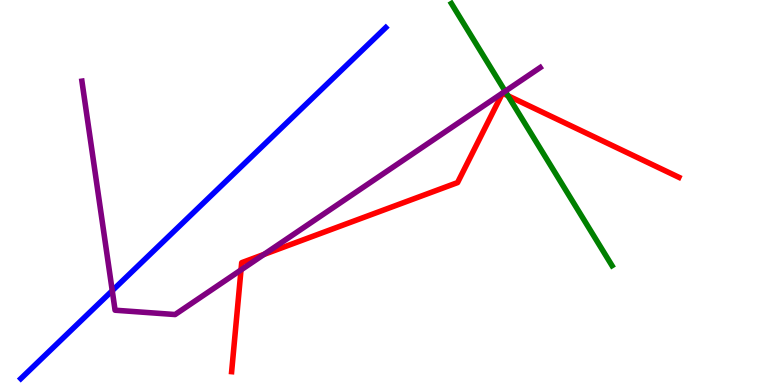[{'lines': ['blue', 'red'], 'intersections': []}, {'lines': ['green', 'red'], 'intersections': [{'x': 6.55, 'y': 7.51}]}, {'lines': ['purple', 'red'], 'intersections': [{'x': 3.11, 'y': 2.99}, {'x': 3.41, 'y': 3.39}]}, {'lines': ['blue', 'green'], 'intersections': []}, {'lines': ['blue', 'purple'], 'intersections': [{'x': 1.45, 'y': 2.45}]}, {'lines': ['green', 'purple'], 'intersections': [{'x': 6.52, 'y': 7.63}]}]